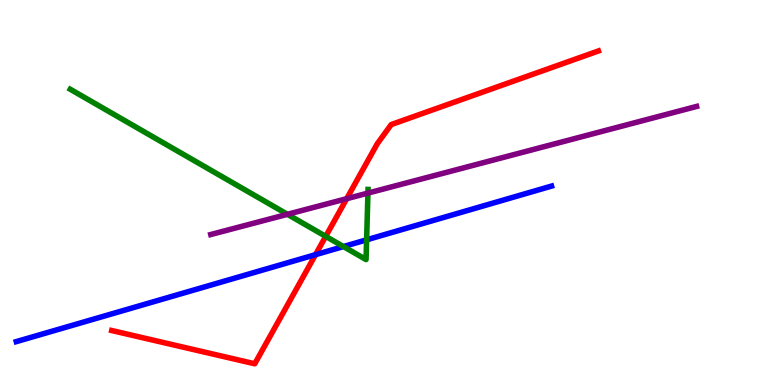[{'lines': ['blue', 'red'], 'intersections': [{'x': 4.07, 'y': 3.39}]}, {'lines': ['green', 'red'], 'intersections': [{'x': 4.2, 'y': 3.86}]}, {'lines': ['purple', 'red'], 'intersections': [{'x': 4.47, 'y': 4.84}]}, {'lines': ['blue', 'green'], 'intersections': [{'x': 4.43, 'y': 3.6}, {'x': 4.73, 'y': 3.77}]}, {'lines': ['blue', 'purple'], 'intersections': []}, {'lines': ['green', 'purple'], 'intersections': [{'x': 3.71, 'y': 4.43}, {'x': 4.75, 'y': 4.98}]}]